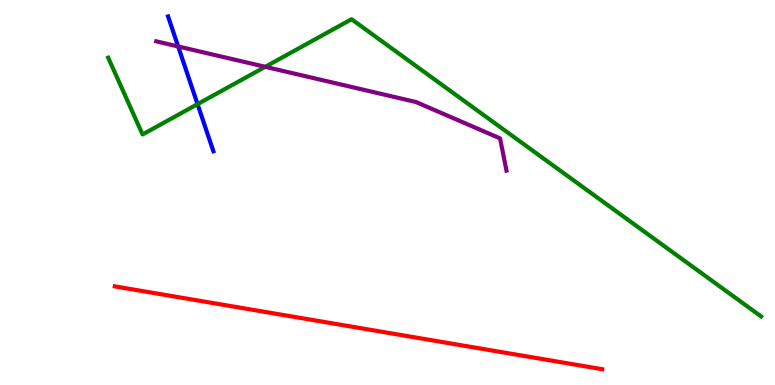[{'lines': ['blue', 'red'], 'intersections': []}, {'lines': ['green', 'red'], 'intersections': []}, {'lines': ['purple', 'red'], 'intersections': []}, {'lines': ['blue', 'green'], 'intersections': [{'x': 2.55, 'y': 7.3}]}, {'lines': ['blue', 'purple'], 'intersections': [{'x': 2.3, 'y': 8.79}]}, {'lines': ['green', 'purple'], 'intersections': [{'x': 3.42, 'y': 8.26}]}]